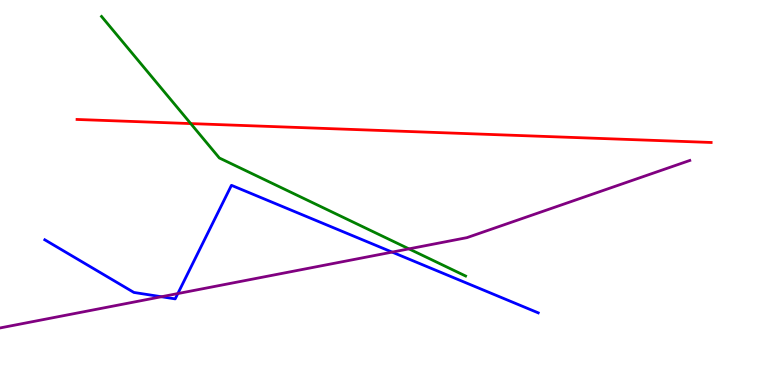[{'lines': ['blue', 'red'], 'intersections': []}, {'lines': ['green', 'red'], 'intersections': [{'x': 2.46, 'y': 6.79}]}, {'lines': ['purple', 'red'], 'intersections': []}, {'lines': ['blue', 'green'], 'intersections': []}, {'lines': ['blue', 'purple'], 'intersections': [{'x': 2.08, 'y': 2.29}, {'x': 2.29, 'y': 2.37}, {'x': 5.06, 'y': 3.45}]}, {'lines': ['green', 'purple'], 'intersections': [{'x': 5.28, 'y': 3.54}]}]